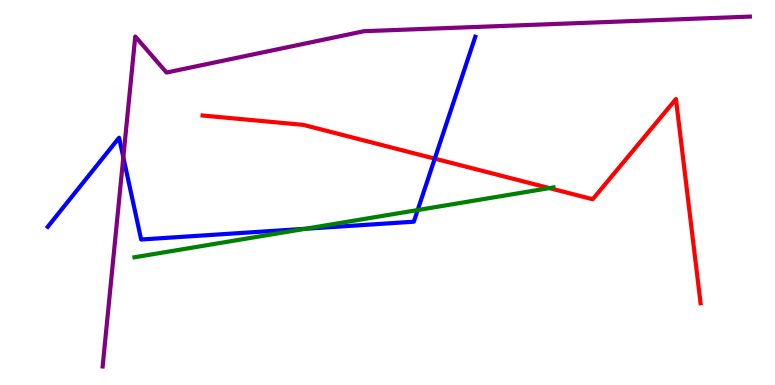[{'lines': ['blue', 'red'], 'intersections': [{'x': 5.61, 'y': 5.88}]}, {'lines': ['green', 'red'], 'intersections': [{'x': 7.09, 'y': 5.11}]}, {'lines': ['purple', 'red'], 'intersections': []}, {'lines': ['blue', 'green'], 'intersections': [{'x': 3.94, 'y': 4.06}, {'x': 5.39, 'y': 4.54}]}, {'lines': ['blue', 'purple'], 'intersections': [{'x': 1.59, 'y': 5.92}]}, {'lines': ['green', 'purple'], 'intersections': []}]